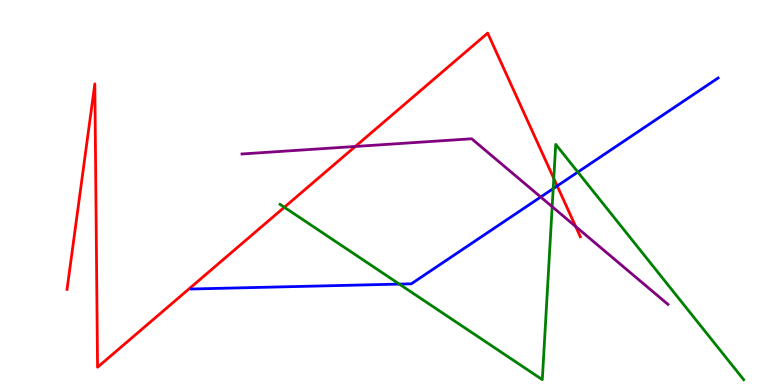[{'lines': ['blue', 'red'], 'intersections': [{'x': 7.19, 'y': 5.17}]}, {'lines': ['green', 'red'], 'intersections': [{'x': 3.67, 'y': 4.62}, {'x': 7.15, 'y': 5.37}]}, {'lines': ['purple', 'red'], 'intersections': [{'x': 4.58, 'y': 6.2}, {'x': 7.43, 'y': 4.12}]}, {'lines': ['blue', 'green'], 'intersections': [{'x': 5.15, 'y': 2.62}, {'x': 7.14, 'y': 5.1}, {'x': 7.46, 'y': 5.53}]}, {'lines': ['blue', 'purple'], 'intersections': [{'x': 6.98, 'y': 4.88}]}, {'lines': ['green', 'purple'], 'intersections': [{'x': 7.12, 'y': 4.63}]}]